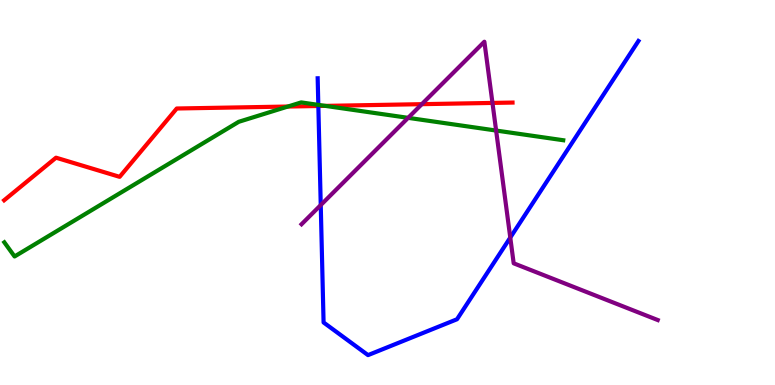[{'lines': ['blue', 'red'], 'intersections': [{'x': 4.11, 'y': 7.25}]}, {'lines': ['green', 'red'], 'intersections': [{'x': 3.71, 'y': 7.23}, {'x': 4.2, 'y': 7.25}]}, {'lines': ['purple', 'red'], 'intersections': [{'x': 5.44, 'y': 7.29}, {'x': 6.35, 'y': 7.33}]}, {'lines': ['blue', 'green'], 'intersections': [{'x': 4.11, 'y': 7.28}]}, {'lines': ['blue', 'purple'], 'intersections': [{'x': 4.14, 'y': 4.67}, {'x': 6.58, 'y': 3.83}]}, {'lines': ['green', 'purple'], 'intersections': [{'x': 5.27, 'y': 6.94}, {'x': 6.4, 'y': 6.61}]}]